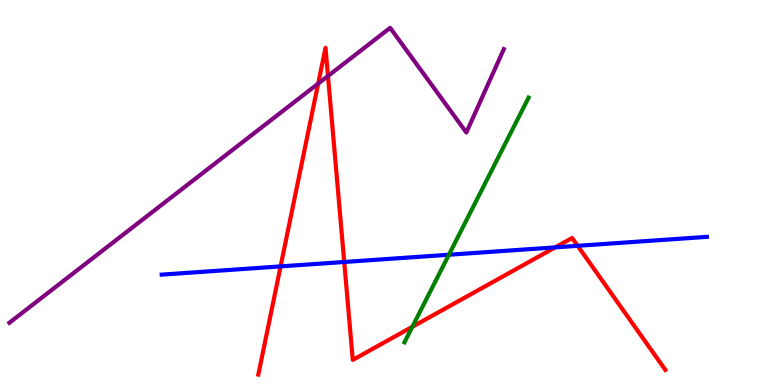[{'lines': ['blue', 'red'], 'intersections': [{'x': 3.62, 'y': 3.08}, {'x': 4.44, 'y': 3.2}, {'x': 7.16, 'y': 3.57}, {'x': 7.45, 'y': 3.62}]}, {'lines': ['green', 'red'], 'intersections': [{'x': 5.32, 'y': 1.51}]}, {'lines': ['purple', 'red'], 'intersections': [{'x': 4.11, 'y': 7.83}, {'x': 4.23, 'y': 8.03}]}, {'lines': ['blue', 'green'], 'intersections': [{'x': 5.79, 'y': 3.38}]}, {'lines': ['blue', 'purple'], 'intersections': []}, {'lines': ['green', 'purple'], 'intersections': []}]